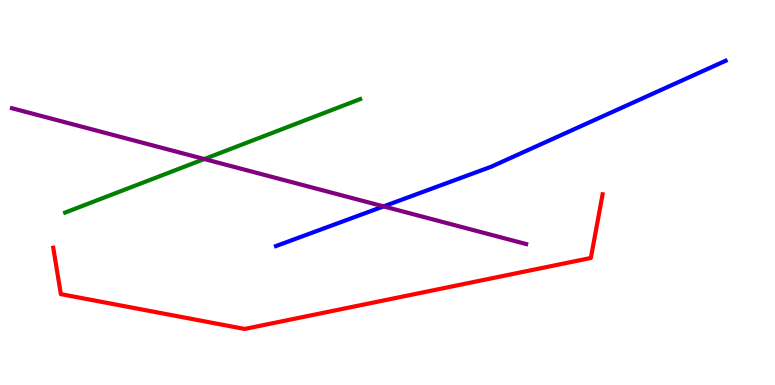[{'lines': ['blue', 'red'], 'intersections': []}, {'lines': ['green', 'red'], 'intersections': []}, {'lines': ['purple', 'red'], 'intersections': []}, {'lines': ['blue', 'green'], 'intersections': []}, {'lines': ['blue', 'purple'], 'intersections': [{'x': 4.95, 'y': 4.64}]}, {'lines': ['green', 'purple'], 'intersections': [{'x': 2.64, 'y': 5.87}]}]